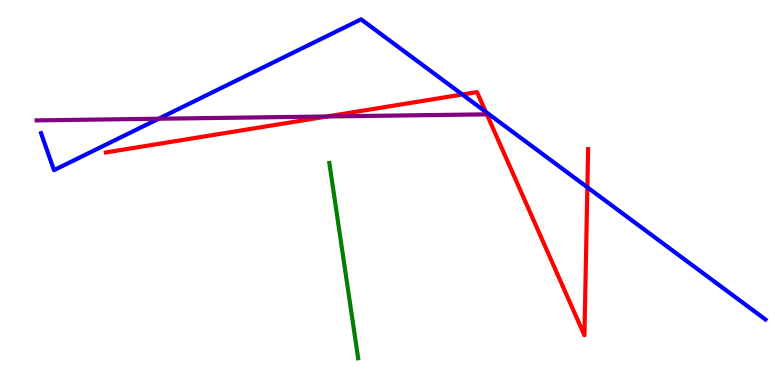[{'lines': ['blue', 'red'], 'intersections': [{'x': 5.97, 'y': 7.55}, {'x': 6.27, 'y': 7.09}, {'x': 7.58, 'y': 5.13}]}, {'lines': ['green', 'red'], 'intersections': []}, {'lines': ['purple', 'red'], 'intersections': [{'x': 4.22, 'y': 6.97}]}, {'lines': ['blue', 'green'], 'intersections': []}, {'lines': ['blue', 'purple'], 'intersections': [{'x': 2.05, 'y': 6.92}]}, {'lines': ['green', 'purple'], 'intersections': []}]